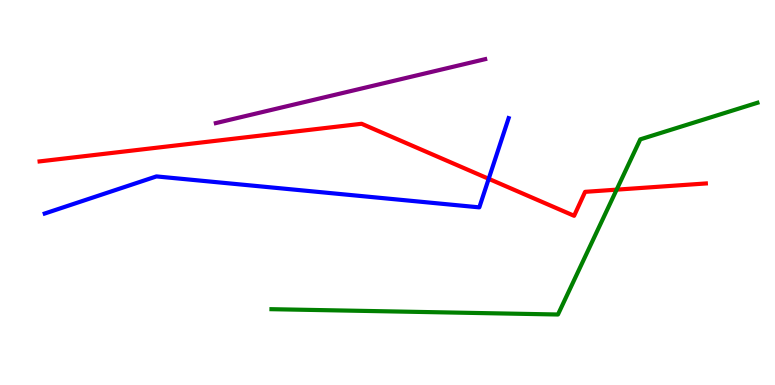[{'lines': ['blue', 'red'], 'intersections': [{'x': 6.31, 'y': 5.36}]}, {'lines': ['green', 'red'], 'intersections': [{'x': 7.96, 'y': 5.07}]}, {'lines': ['purple', 'red'], 'intersections': []}, {'lines': ['blue', 'green'], 'intersections': []}, {'lines': ['blue', 'purple'], 'intersections': []}, {'lines': ['green', 'purple'], 'intersections': []}]